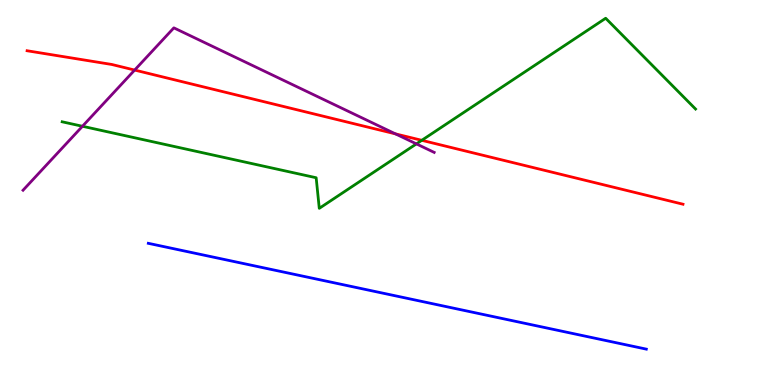[{'lines': ['blue', 'red'], 'intersections': []}, {'lines': ['green', 'red'], 'intersections': [{'x': 5.44, 'y': 6.36}]}, {'lines': ['purple', 'red'], 'intersections': [{'x': 1.74, 'y': 8.18}, {'x': 5.1, 'y': 6.52}]}, {'lines': ['blue', 'green'], 'intersections': []}, {'lines': ['blue', 'purple'], 'intersections': []}, {'lines': ['green', 'purple'], 'intersections': [{'x': 1.06, 'y': 6.72}, {'x': 5.37, 'y': 6.26}]}]